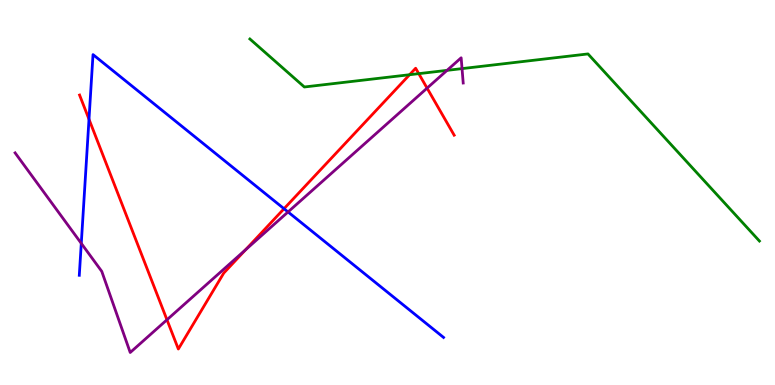[{'lines': ['blue', 'red'], 'intersections': [{'x': 1.15, 'y': 6.9}, {'x': 3.66, 'y': 4.58}]}, {'lines': ['green', 'red'], 'intersections': [{'x': 5.28, 'y': 8.06}, {'x': 5.4, 'y': 8.09}]}, {'lines': ['purple', 'red'], 'intersections': [{'x': 2.15, 'y': 1.69}, {'x': 3.17, 'y': 3.51}, {'x': 5.51, 'y': 7.71}]}, {'lines': ['blue', 'green'], 'intersections': []}, {'lines': ['blue', 'purple'], 'intersections': [{'x': 1.05, 'y': 3.68}, {'x': 3.72, 'y': 4.49}]}, {'lines': ['green', 'purple'], 'intersections': [{'x': 5.77, 'y': 8.17}, {'x': 5.96, 'y': 8.22}]}]